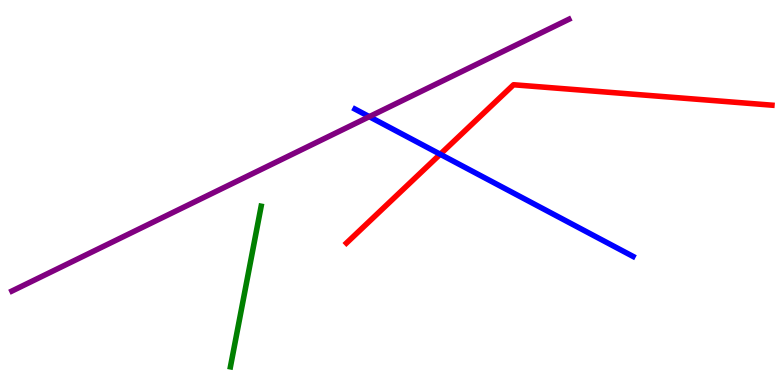[{'lines': ['blue', 'red'], 'intersections': [{'x': 5.68, 'y': 5.99}]}, {'lines': ['green', 'red'], 'intersections': []}, {'lines': ['purple', 'red'], 'intersections': []}, {'lines': ['blue', 'green'], 'intersections': []}, {'lines': ['blue', 'purple'], 'intersections': [{'x': 4.77, 'y': 6.97}]}, {'lines': ['green', 'purple'], 'intersections': []}]